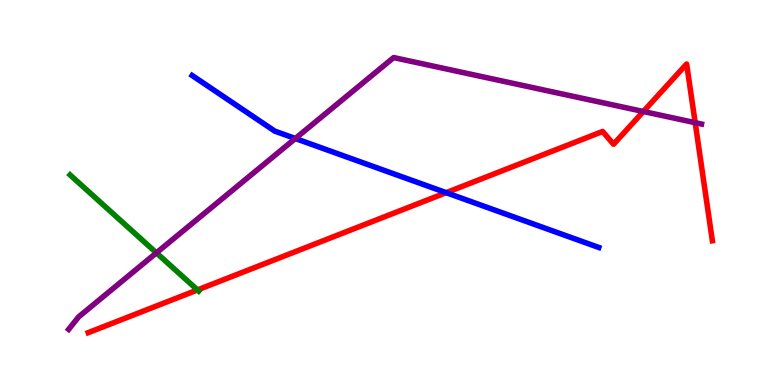[{'lines': ['blue', 'red'], 'intersections': [{'x': 5.76, 'y': 5.0}]}, {'lines': ['green', 'red'], 'intersections': [{'x': 2.55, 'y': 2.47}]}, {'lines': ['purple', 'red'], 'intersections': [{'x': 8.3, 'y': 7.1}, {'x': 8.97, 'y': 6.81}]}, {'lines': ['blue', 'green'], 'intersections': []}, {'lines': ['blue', 'purple'], 'intersections': [{'x': 3.81, 'y': 6.4}]}, {'lines': ['green', 'purple'], 'intersections': [{'x': 2.02, 'y': 3.43}]}]